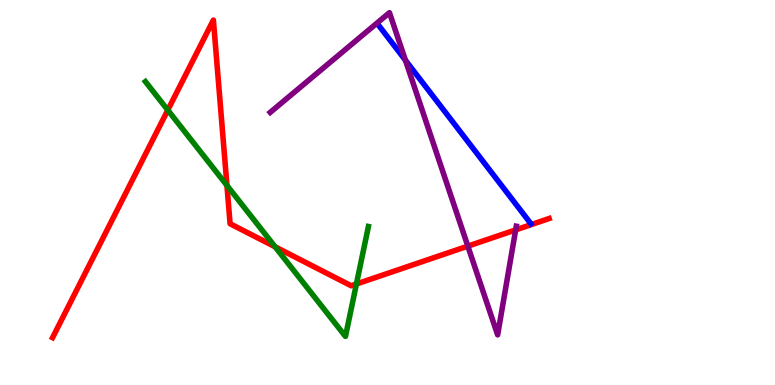[{'lines': ['blue', 'red'], 'intersections': []}, {'lines': ['green', 'red'], 'intersections': [{'x': 2.17, 'y': 7.14}, {'x': 2.93, 'y': 5.18}, {'x': 3.55, 'y': 3.59}, {'x': 4.6, 'y': 2.62}]}, {'lines': ['purple', 'red'], 'intersections': [{'x': 6.04, 'y': 3.61}, {'x': 6.65, 'y': 4.03}]}, {'lines': ['blue', 'green'], 'intersections': []}, {'lines': ['blue', 'purple'], 'intersections': [{'x': 5.23, 'y': 8.44}]}, {'lines': ['green', 'purple'], 'intersections': []}]